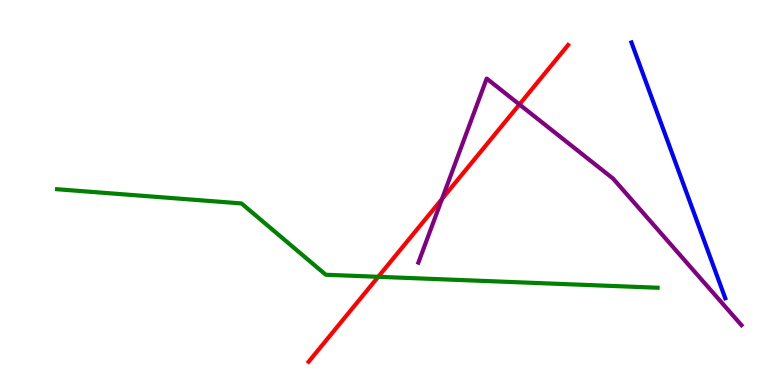[{'lines': ['blue', 'red'], 'intersections': []}, {'lines': ['green', 'red'], 'intersections': [{'x': 4.88, 'y': 2.81}]}, {'lines': ['purple', 'red'], 'intersections': [{'x': 5.7, 'y': 4.83}, {'x': 6.7, 'y': 7.29}]}, {'lines': ['blue', 'green'], 'intersections': []}, {'lines': ['blue', 'purple'], 'intersections': []}, {'lines': ['green', 'purple'], 'intersections': []}]